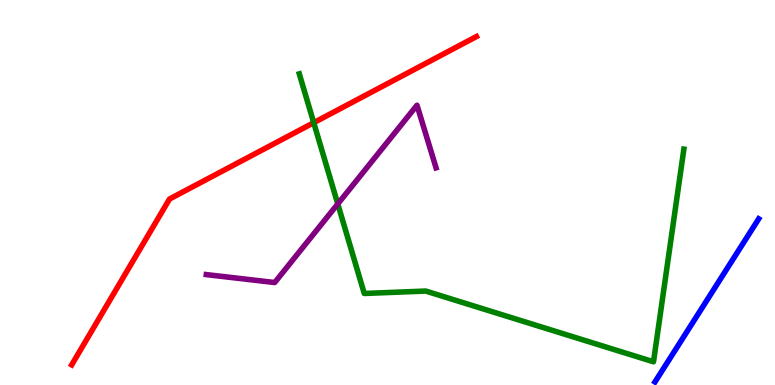[{'lines': ['blue', 'red'], 'intersections': []}, {'lines': ['green', 'red'], 'intersections': [{'x': 4.05, 'y': 6.81}]}, {'lines': ['purple', 'red'], 'intersections': []}, {'lines': ['blue', 'green'], 'intersections': []}, {'lines': ['blue', 'purple'], 'intersections': []}, {'lines': ['green', 'purple'], 'intersections': [{'x': 4.36, 'y': 4.7}]}]